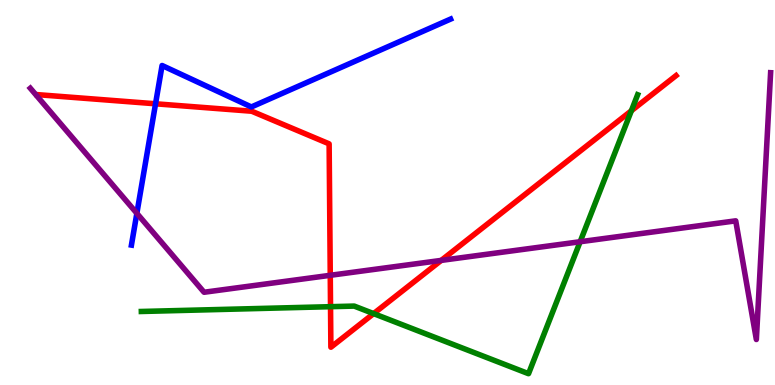[{'lines': ['blue', 'red'], 'intersections': [{'x': 2.01, 'y': 7.3}]}, {'lines': ['green', 'red'], 'intersections': [{'x': 4.26, 'y': 2.03}, {'x': 4.82, 'y': 1.85}, {'x': 8.15, 'y': 7.12}]}, {'lines': ['purple', 'red'], 'intersections': [{'x': 4.26, 'y': 2.85}, {'x': 5.69, 'y': 3.24}]}, {'lines': ['blue', 'green'], 'intersections': []}, {'lines': ['blue', 'purple'], 'intersections': [{'x': 1.77, 'y': 4.46}]}, {'lines': ['green', 'purple'], 'intersections': [{'x': 7.49, 'y': 3.72}]}]